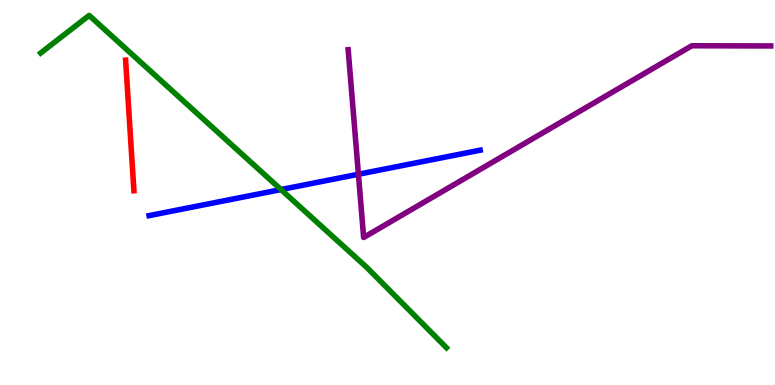[{'lines': ['blue', 'red'], 'intersections': []}, {'lines': ['green', 'red'], 'intersections': []}, {'lines': ['purple', 'red'], 'intersections': []}, {'lines': ['blue', 'green'], 'intersections': [{'x': 3.63, 'y': 5.08}]}, {'lines': ['blue', 'purple'], 'intersections': [{'x': 4.62, 'y': 5.47}]}, {'lines': ['green', 'purple'], 'intersections': []}]